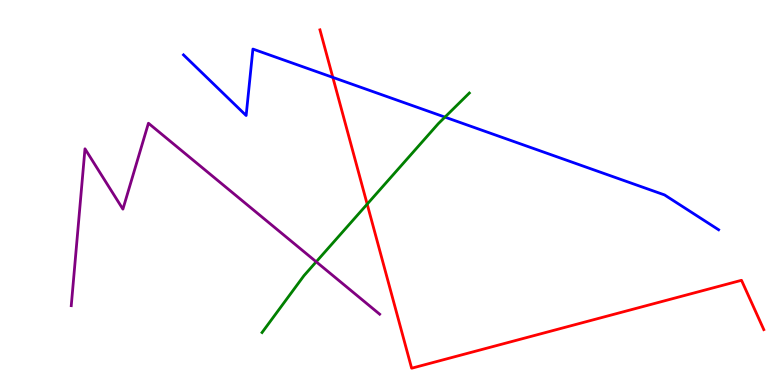[{'lines': ['blue', 'red'], 'intersections': [{'x': 4.29, 'y': 7.99}]}, {'lines': ['green', 'red'], 'intersections': [{'x': 4.74, 'y': 4.7}]}, {'lines': ['purple', 'red'], 'intersections': []}, {'lines': ['blue', 'green'], 'intersections': [{'x': 5.74, 'y': 6.96}]}, {'lines': ['blue', 'purple'], 'intersections': []}, {'lines': ['green', 'purple'], 'intersections': [{'x': 4.08, 'y': 3.2}]}]